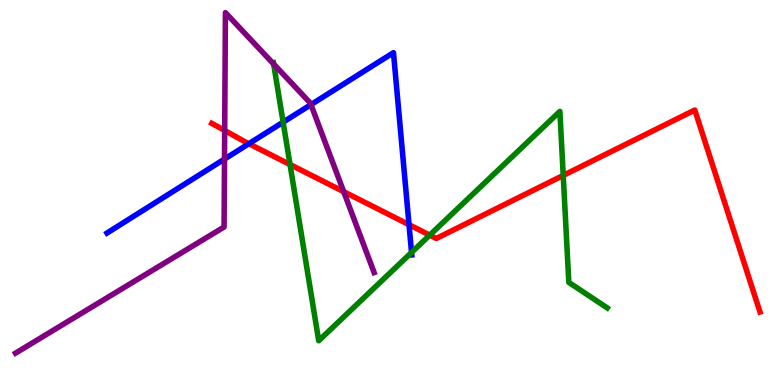[{'lines': ['blue', 'red'], 'intersections': [{'x': 3.21, 'y': 6.27}, {'x': 5.28, 'y': 4.16}]}, {'lines': ['green', 'red'], 'intersections': [{'x': 3.74, 'y': 5.73}, {'x': 5.54, 'y': 3.89}, {'x': 7.27, 'y': 5.44}]}, {'lines': ['purple', 'red'], 'intersections': [{'x': 2.9, 'y': 6.61}, {'x': 4.43, 'y': 5.02}]}, {'lines': ['blue', 'green'], 'intersections': [{'x': 3.65, 'y': 6.83}, {'x': 5.31, 'y': 3.44}]}, {'lines': ['blue', 'purple'], 'intersections': [{'x': 2.9, 'y': 5.87}, {'x': 4.01, 'y': 7.28}]}, {'lines': ['green', 'purple'], 'intersections': [{'x': 3.53, 'y': 8.34}]}]